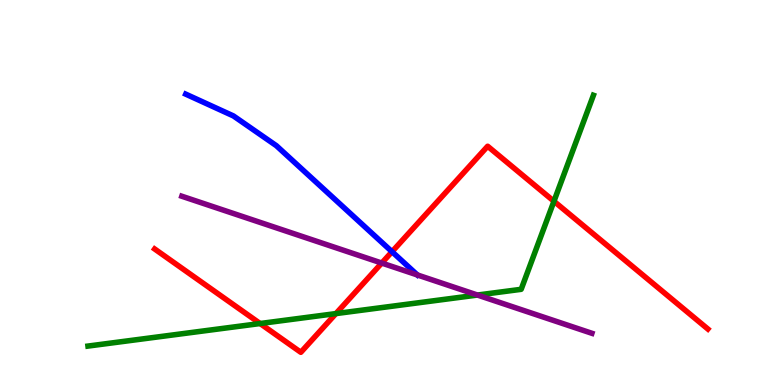[{'lines': ['blue', 'red'], 'intersections': [{'x': 5.06, 'y': 3.46}]}, {'lines': ['green', 'red'], 'intersections': [{'x': 3.36, 'y': 1.6}, {'x': 4.33, 'y': 1.85}, {'x': 7.15, 'y': 4.77}]}, {'lines': ['purple', 'red'], 'intersections': [{'x': 4.93, 'y': 3.17}]}, {'lines': ['blue', 'green'], 'intersections': []}, {'lines': ['blue', 'purple'], 'intersections': []}, {'lines': ['green', 'purple'], 'intersections': [{'x': 6.16, 'y': 2.34}]}]